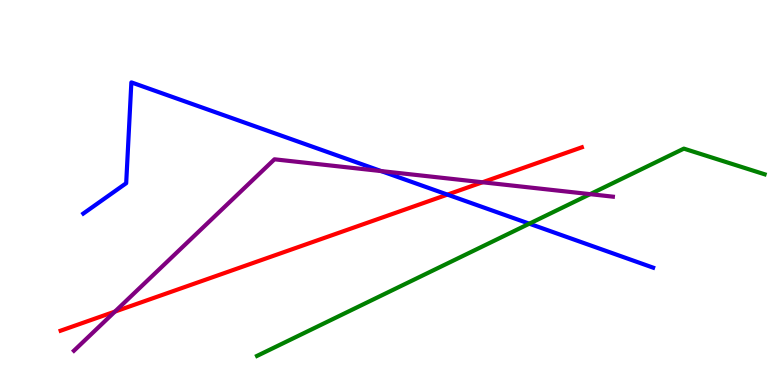[{'lines': ['blue', 'red'], 'intersections': [{'x': 5.77, 'y': 4.95}]}, {'lines': ['green', 'red'], 'intersections': []}, {'lines': ['purple', 'red'], 'intersections': [{'x': 1.48, 'y': 1.91}, {'x': 6.23, 'y': 5.27}]}, {'lines': ['blue', 'green'], 'intersections': [{'x': 6.83, 'y': 4.19}]}, {'lines': ['blue', 'purple'], 'intersections': [{'x': 4.92, 'y': 5.56}]}, {'lines': ['green', 'purple'], 'intersections': [{'x': 7.61, 'y': 4.96}]}]